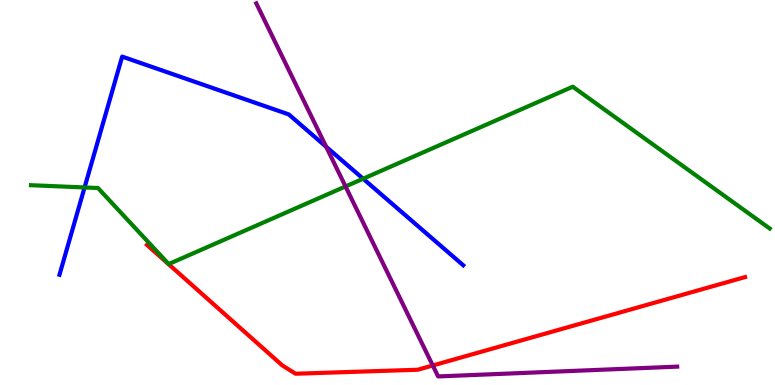[{'lines': ['blue', 'red'], 'intersections': []}, {'lines': ['green', 'red'], 'intersections': []}, {'lines': ['purple', 'red'], 'intersections': [{'x': 5.58, 'y': 0.507}]}, {'lines': ['blue', 'green'], 'intersections': [{'x': 1.09, 'y': 5.13}, {'x': 4.69, 'y': 5.36}]}, {'lines': ['blue', 'purple'], 'intersections': [{'x': 4.21, 'y': 6.19}]}, {'lines': ['green', 'purple'], 'intersections': [{'x': 4.46, 'y': 5.16}]}]